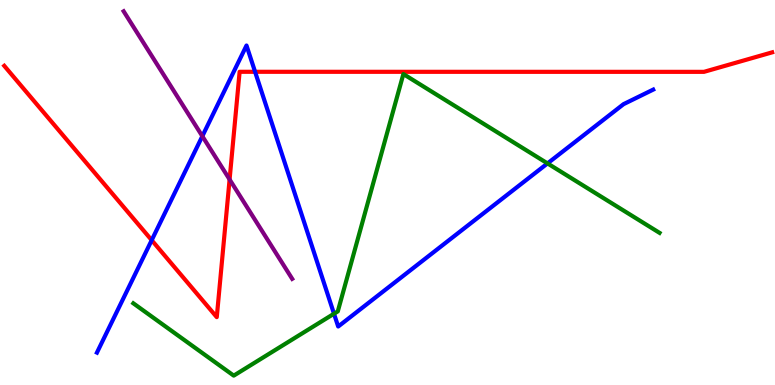[{'lines': ['blue', 'red'], 'intersections': [{'x': 1.96, 'y': 3.76}, {'x': 3.29, 'y': 8.14}]}, {'lines': ['green', 'red'], 'intersections': []}, {'lines': ['purple', 'red'], 'intersections': [{'x': 2.96, 'y': 5.34}]}, {'lines': ['blue', 'green'], 'intersections': [{'x': 4.31, 'y': 1.85}, {'x': 7.06, 'y': 5.76}]}, {'lines': ['blue', 'purple'], 'intersections': [{'x': 2.61, 'y': 6.46}]}, {'lines': ['green', 'purple'], 'intersections': []}]